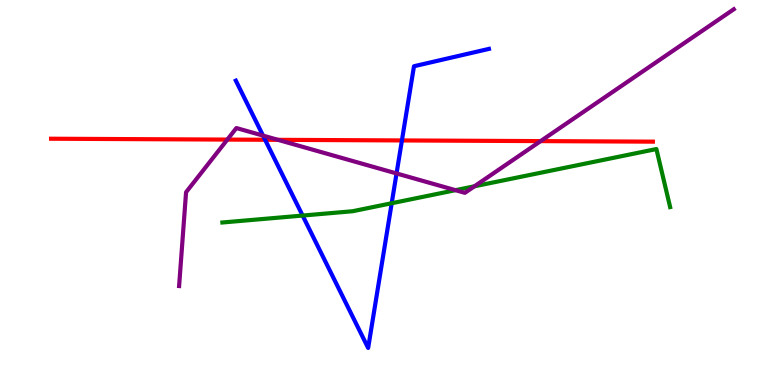[{'lines': ['blue', 'red'], 'intersections': [{'x': 3.42, 'y': 6.37}, {'x': 5.19, 'y': 6.35}]}, {'lines': ['green', 'red'], 'intersections': []}, {'lines': ['purple', 'red'], 'intersections': [{'x': 2.93, 'y': 6.37}, {'x': 3.59, 'y': 6.37}, {'x': 6.98, 'y': 6.33}]}, {'lines': ['blue', 'green'], 'intersections': [{'x': 3.9, 'y': 4.4}, {'x': 5.05, 'y': 4.72}]}, {'lines': ['blue', 'purple'], 'intersections': [{'x': 3.39, 'y': 6.48}, {'x': 5.12, 'y': 5.49}]}, {'lines': ['green', 'purple'], 'intersections': [{'x': 5.88, 'y': 5.06}, {'x': 6.12, 'y': 5.16}]}]